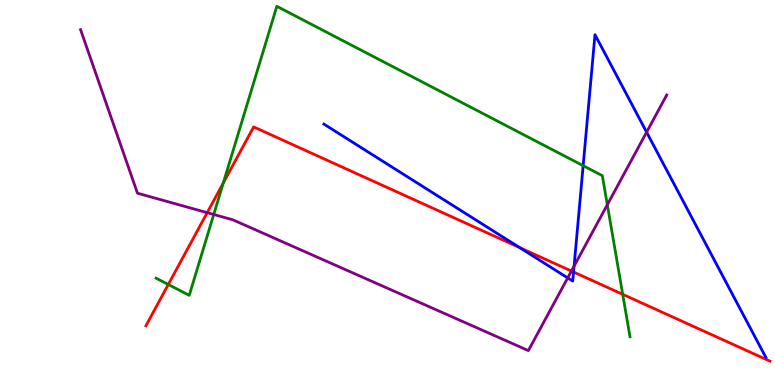[{'lines': ['blue', 'red'], 'intersections': [{'x': 6.71, 'y': 3.57}, {'x': 7.4, 'y': 2.93}]}, {'lines': ['green', 'red'], 'intersections': [{'x': 2.17, 'y': 2.61}, {'x': 2.88, 'y': 5.25}, {'x': 8.03, 'y': 2.35}]}, {'lines': ['purple', 'red'], 'intersections': [{'x': 2.67, 'y': 4.48}, {'x': 7.37, 'y': 2.96}]}, {'lines': ['blue', 'green'], 'intersections': [{'x': 7.52, 'y': 5.7}]}, {'lines': ['blue', 'purple'], 'intersections': [{'x': 7.33, 'y': 2.78}, {'x': 7.41, 'y': 3.09}, {'x': 8.34, 'y': 6.57}]}, {'lines': ['green', 'purple'], 'intersections': [{'x': 2.76, 'y': 4.43}, {'x': 7.84, 'y': 4.68}]}]